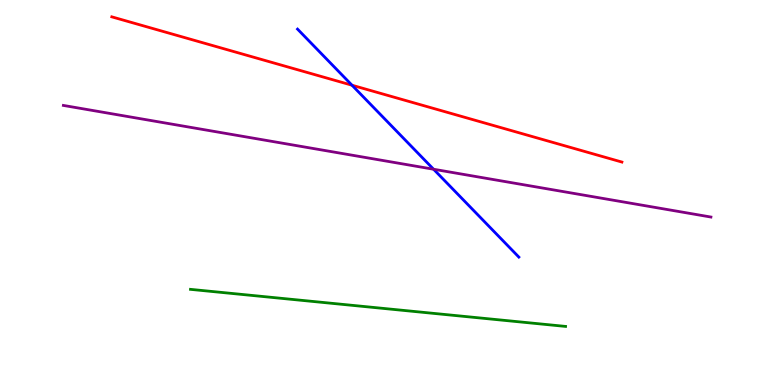[{'lines': ['blue', 'red'], 'intersections': [{'x': 4.54, 'y': 7.79}]}, {'lines': ['green', 'red'], 'intersections': []}, {'lines': ['purple', 'red'], 'intersections': []}, {'lines': ['blue', 'green'], 'intersections': []}, {'lines': ['blue', 'purple'], 'intersections': [{'x': 5.59, 'y': 5.6}]}, {'lines': ['green', 'purple'], 'intersections': []}]